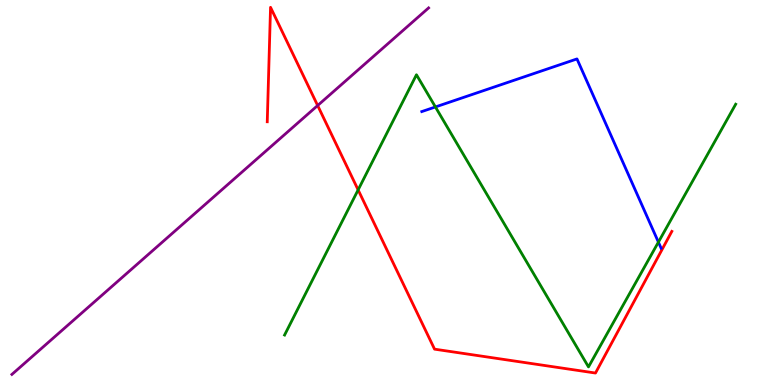[{'lines': ['blue', 'red'], 'intersections': []}, {'lines': ['green', 'red'], 'intersections': [{'x': 4.62, 'y': 5.07}]}, {'lines': ['purple', 'red'], 'intersections': [{'x': 4.1, 'y': 7.26}]}, {'lines': ['blue', 'green'], 'intersections': [{'x': 5.62, 'y': 7.22}, {'x': 8.5, 'y': 3.71}]}, {'lines': ['blue', 'purple'], 'intersections': []}, {'lines': ['green', 'purple'], 'intersections': []}]